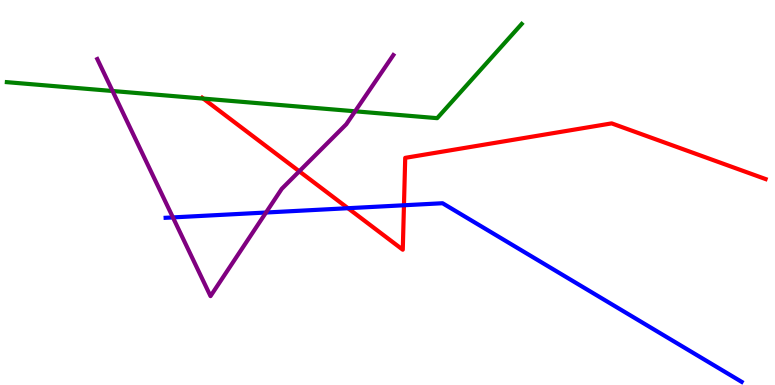[{'lines': ['blue', 'red'], 'intersections': [{'x': 4.49, 'y': 4.59}, {'x': 5.21, 'y': 4.67}]}, {'lines': ['green', 'red'], 'intersections': [{'x': 2.62, 'y': 7.44}]}, {'lines': ['purple', 'red'], 'intersections': [{'x': 3.86, 'y': 5.55}]}, {'lines': ['blue', 'green'], 'intersections': []}, {'lines': ['blue', 'purple'], 'intersections': [{'x': 2.23, 'y': 4.35}, {'x': 3.43, 'y': 4.48}]}, {'lines': ['green', 'purple'], 'intersections': [{'x': 1.45, 'y': 7.64}, {'x': 4.58, 'y': 7.11}]}]